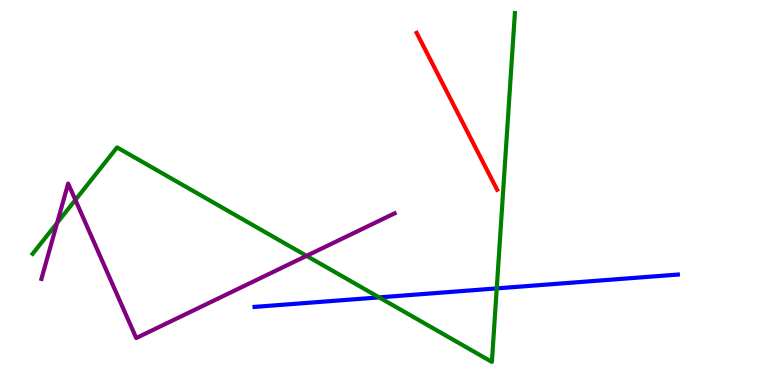[{'lines': ['blue', 'red'], 'intersections': []}, {'lines': ['green', 'red'], 'intersections': []}, {'lines': ['purple', 'red'], 'intersections': []}, {'lines': ['blue', 'green'], 'intersections': [{'x': 4.89, 'y': 2.28}, {'x': 6.41, 'y': 2.51}]}, {'lines': ['blue', 'purple'], 'intersections': []}, {'lines': ['green', 'purple'], 'intersections': [{'x': 0.737, 'y': 4.21}, {'x': 0.973, 'y': 4.81}, {'x': 3.96, 'y': 3.35}]}]